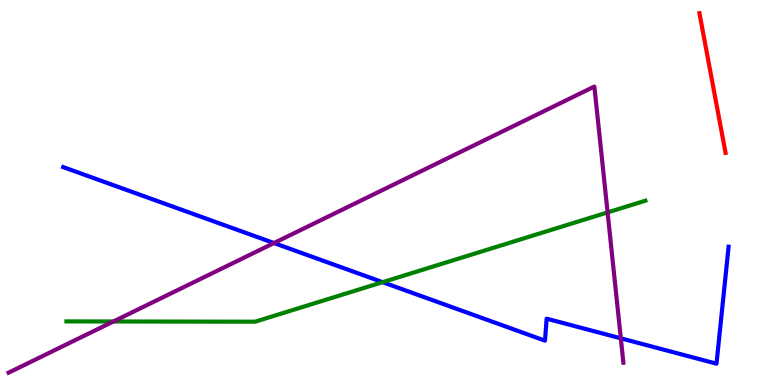[{'lines': ['blue', 'red'], 'intersections': []}, {'lines': ['green', 'red'], 'intersections': []}, {'lines': ['purple', 'red'], 'intersections': []}, {'lines': ['blue', 'green'], 'intersections': [{'x': 4.94, 'y': 2.67}]}, {'lines': ['blue', 'purple'], 'intersections': [{'x': 3.54, 'y': 3.69}, {'x': 8.01, 'y': 1.21}]}, {'lines': ['green', 'purple'], 'intersections': [{'x': 1.46, 'y': 1.65}, {'x': 7.84, 'y': 4.48}]}]